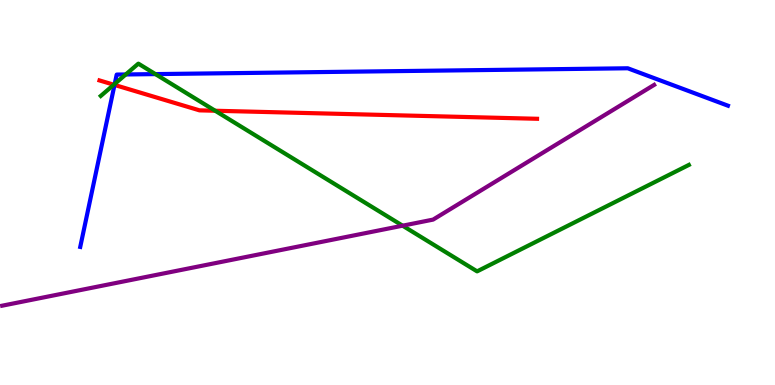[{'lines': ['blue', 'red'], 'intersections': [{'x': 1.48, 'y': 7.79}]}, {'lines': ['green', 'red'], 'intersections': [{'x': 1.47, 'y': 7.8}, {'x': 2.78, 'y': 7.12}]}, {'lines': ['purple', 'red'], 'intersections': []}, {'lines': ['blue', 'green'], 'intersections': [{'x': 1.48, 'y': 7.82}, {'x': 1.62, 'y': 8.07}, {'x': 2.01, 'y': 8.08}]}, {'lines': ['blue', 'purple'], 'intersections': []}, {'lines': ['green', 'purple'], 'intersections': [{'x': 5.19, 'y': 4.14}]}]